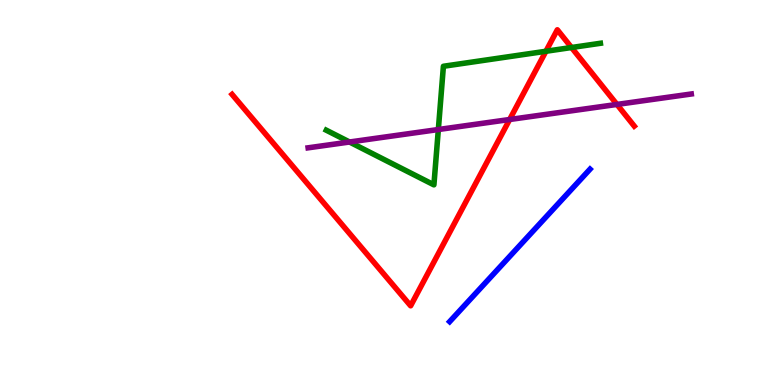[{'lines': ['blue', 'red'], 'intersections': []}, {'lines': ['green', 'red'], 'intersections': [{'x': 7.04, 'y': 8.67}, {'x': 7.37, 'y': 8.77}]}, {'lines': ['purple', 'red'], 'intersections': [{'x': 6.58, 'y': 6.9}, {'x': 7.96, 'y': 7.29}]}, {'lines': ['blue', 'green'], 'intersections': []}, {'lines': ['blue', 'purple'], 'intersections': []}, {'lines': ['green', 'purple'], 'intersections': [{'x': 4.51, 'y': 6.31}, {'x': 5.66, 'y': 6.64}]}]